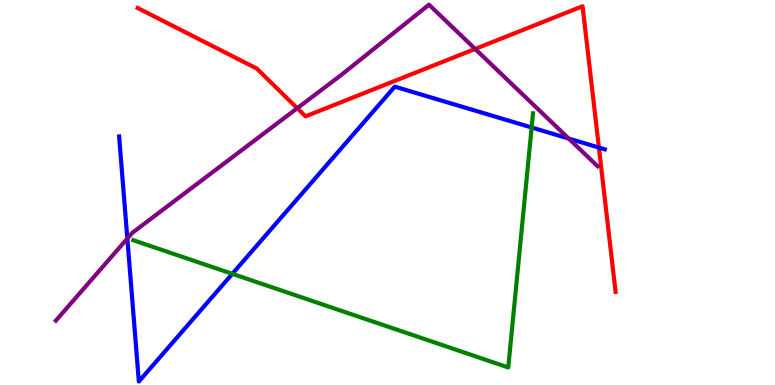[{'lines': ['blue', 'red'], 'intersections': [{'x': 7.73, 'y': 6.17}]}, {'lines': ['green', 'red'], 'intersections': []}, {'lines': ['purple', 'red'], 'intersections': [{'x': 3.84, 'y': 7.19}, {'x': 6.13, 'y': 8.73}]}, {'lines': ['blue', 'green'], 'intersections': [{'x': 3.0, 'y': 2.89}, {'x': 6.86, 'y': 6.69}]}, {'lines': ['blue', 'purple'], 'intersections': [{'x': 1.64, 'y': 3.8}, {'x': 7.34, 'y': 6.4}]}, {'lines': ['green', 'purple'], 'intersections': []}]